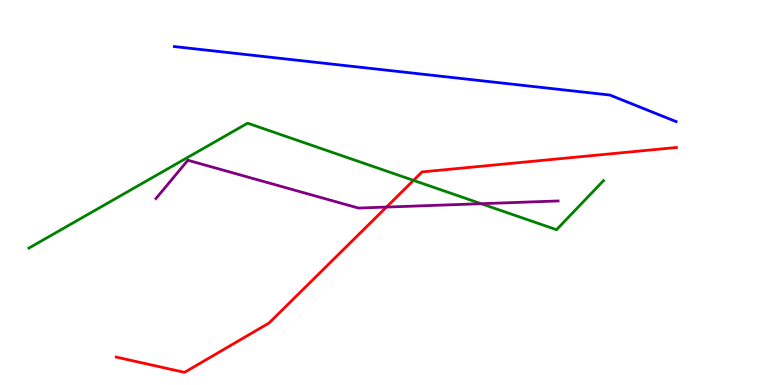[{'lines': ['blue', 'red'], 'intersections': []}, {'lines': ['green', 'red'], 'intersections': [{'x': 5.34, 'y': 5.32}]}, {'lines': ['purple', 'red'], 'intersections': [{'x': 4.99, 'y': 4.62}]}, {'lines': ['blue', 'green'], 'intersections': []}, {'lines': ['blue', 'purple'], 'intersections': []}, {'lines': ['green', 'purple'], 'intersections': [{'x': 6.21, 'y': 4.71}]}]